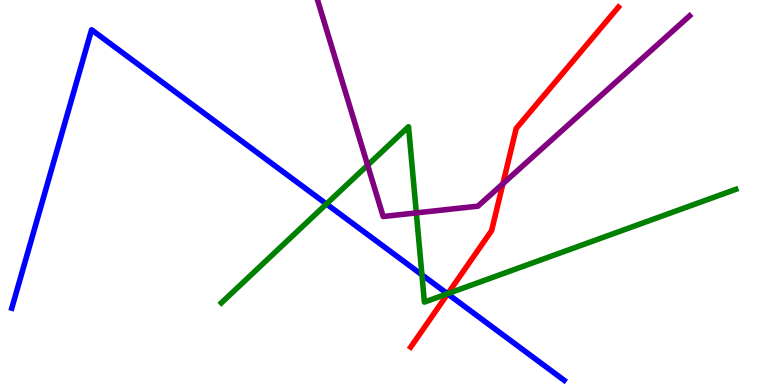[{'lines': ['blue', 'red'], 'intersections': [{'x': 5.78, 'y': 2.37}]}, {'lines': ['green', 'red'], 'intersections': [{'x': 5.78, 'y': 2.37}]}, {'lines': ['purple', 'red'], 'intersections': [{'x': 6.49, 'y': 5.23}]}, {'lines': ['blue', 'green'], 'intersections': [{'x': 4.21, 'y': 4.7}, {'x': 5.44, 'y': 2.86}, {'x': 5.77, 'y': 2.37}]}, {'lines': ['blue', 'purple'], 'intersections': []}, {'lines': ['green', 'purple'], 'intersections': [{'x': 4.74, 'y': 5.71}, {'x': 5.37, 'y': 4.47}]}]